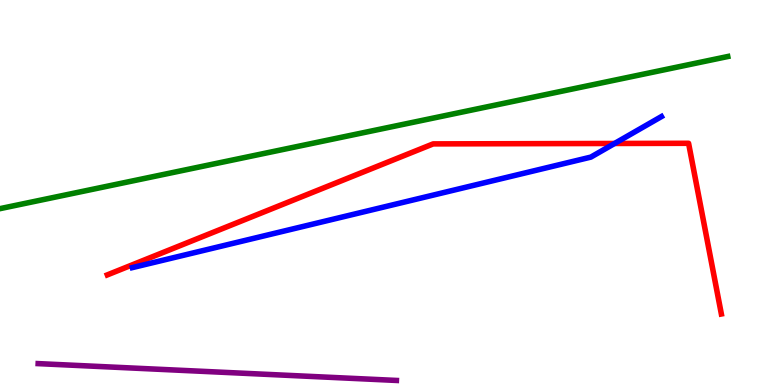[{'lines': ['blue', 'red'], 'intersections': [{'x': 7.93, 'y': 6.27}]}, {'lines': ['green', 'red'], 'intersections': []}, {'lines': ['purple', 'red'], 'intersections': []}, {'lines': ['blue', 'green'], 'intersections': []}, {'lines': ['blue', 'purple'], 'intersections': []}, {'lines': ['green', 'purple'], 'intersections': []}]